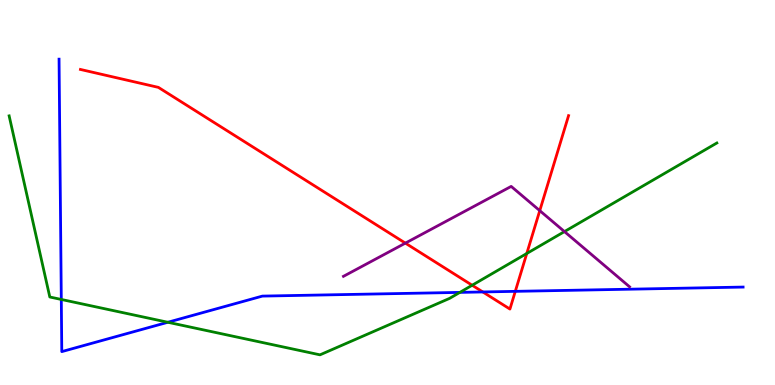[{'lines': ['blue', 'red'], 'intersections': [{'x': 6.23, 'y': 2.42}, {'x': 6.65, 'y': 2.43}]}, {'lines': ['green', 'red'], 'intersections': [{'x': 6.09, 'y': 2.59}, {'x': 6.8, 'y': 3.42}]}, {'lines': ['purple', 'red'], 'intersections': [{'x': 5.23, 'y': 3.68}, {'x': 6.96, 'y': 4.53}]}, {'lines': ['blue', 'green'], 'intersections': [{'x': 0.791, 'y': 2.22}, {'x': 2.17, 'y': 1.63}, {'x': 5.93, 'y': 2.41}]}, {'lines': ['blue', 'purple'], 'intersections': []}, {'lines': ['green', 'purple'], 'intersections': [{'x': 7.28, 'y': 3.98}]}]